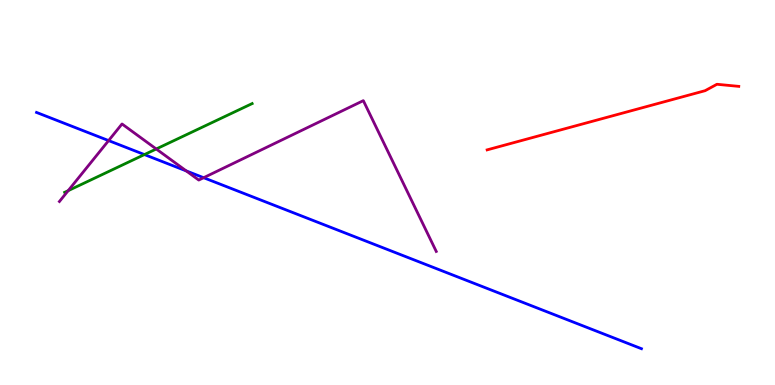[{'lines': ['blue', 'red'], 'intersections': []}, {'lines': ['green', 'red'], 'intersections': []}, {'lines': ['purple', 'red'], 'intersections': []}, {'lines': ['blue', 'green'], 'intersections': [{'x': 1.86, 'y': 5.99}]}, {'lines': ['blue', 'purple'], 'intersections': [{'x': 1.4, 'y': 6.35}, {'x': 2.4, 'y': 5.56}, {'x': 2.63, 'y': 5.38}]}, {'lines': ['green', 'purple'], 'intersections': [{'x': 0.88, 'y': 5.05}, {'x': 2.02, 'y': 6.13}]}]